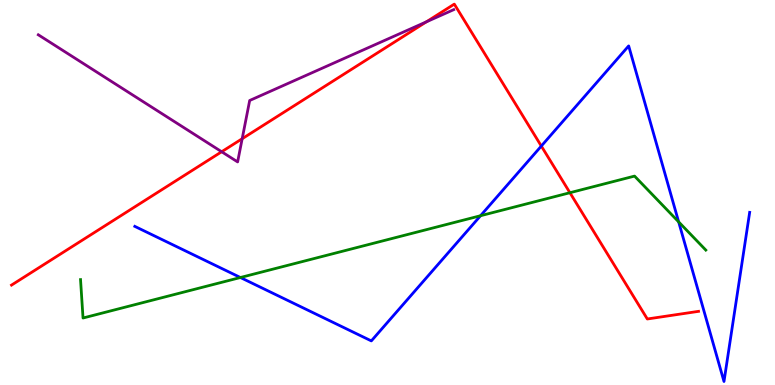[{'lines': ['blue', 'red'], 'intersections': [{'x': 6.98, 'y': 6.21}]}, {'lines': ['green', 'red'], 'intersections': [{'x': 7.35, 'y': 4.99}]}, {'lines': ['purple', 'red'], 'intersections': [{'x': 2.86, 'y': 6.06}, {'x': 3.12, 'y': 6.4}, {'x': 5.5, 'y': 9.43}]}, {'lines': ['blue', 'green'], 'intersections': [{'x': 3.1, 'y': 2.79}, {'x': 6.2, 'y': 4.4}, {'x': 8.76, 'y': 4.24}]}, {'lines': ['blue', 'purple'], 'intersections': []}, {'lines': ['green', 'purple'], 'intersections': []}]